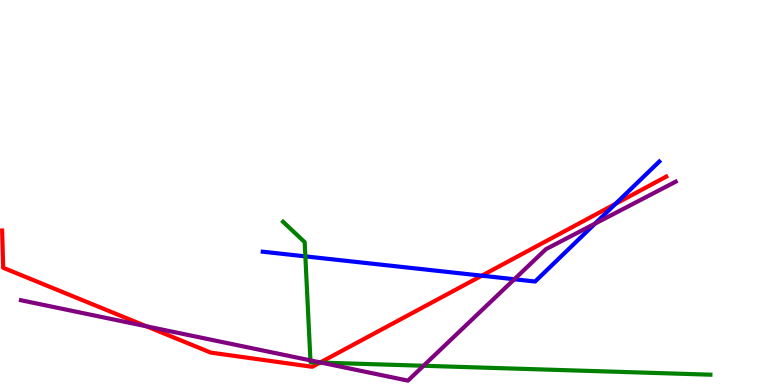[{'lines': ['blue', 'red'], 'intersections': [{'x': 6.22, 'y': 2.84}, {'x': 7.94, 'y': 4.7}]}, {'lines': ['green', 'red'], 'intersections': [{'x': 4.13, 'y': 0.583}]}, {'lines': ['purple', 'red'], 'intersections': [{'x': 1.89, 'y': 1.52}, {'x': 4.13, 'y': 0.586}]}, {'lines': ['blue', 'green'], 'intersections': [{'x': 3.94, 'y': 3.34}]}, {'lines': ['blue', 'purple'], 'intersections': [{'x': 6.64, 'y': 2.75}, {'x': 7.68, 'y': 4.19}]}, {'lines': ['green', 'purple'], 'intersections': [{'x': 4.01, 'y': 0.64}, {'x': 4.14, 'y': 0.582}, {'x': 5.46, 'y': 0.499}]}]